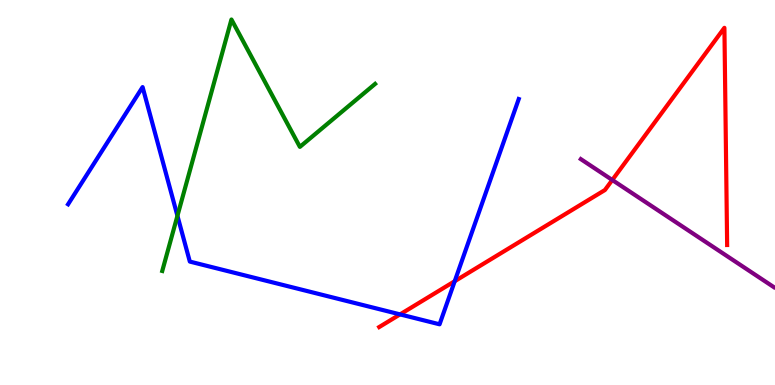[{'lines': ['blue', 'red'], 'intersections': [{'x': 5.16, 'y': 1.83}, {'x': 5.87, 'y': 2.7}]}, {'lines': ['green', 'red'], 'intersections': []}, {'lines': ['purple', 'red'], 'intersections': [{'x': 7.9, 'y': 5.32}]}, {'lines': ['blue', 'green'], 'intersections': [{'x': 2.29, 'y': 4.39}]}, {'lines': ['blue', 'purple'], 'intersections': []}, {'lines': ['green', 'purple'], 'intersections': []}]